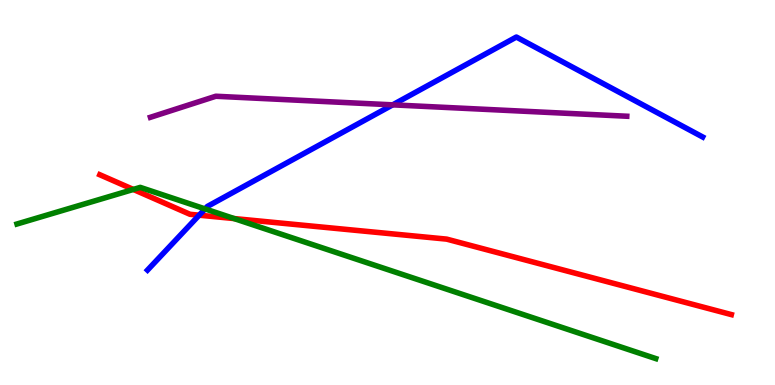[{'lines': ['blue', 'red'], 'intersections': [{'x': 2.57, 'y': 4.41}]}, {'lines': ['green', 'red'], 'intersections': [{'x': 1.72, 'y': 5.08}, {'x': 3.02, 'y': 4.32}]}, {'lines': ['purple', 'red'], 'intersections': []}, {'lines': ['blue', 'green'], 'intersections': [{'x': 2.65, 'y': 4.57}]}, {'lines': ['blue', 'purple'], 'intersections': [{'x': 5.07, 'y': 7.28}]}, {'lines': ['green', 'purple'], 'intersections': []}]